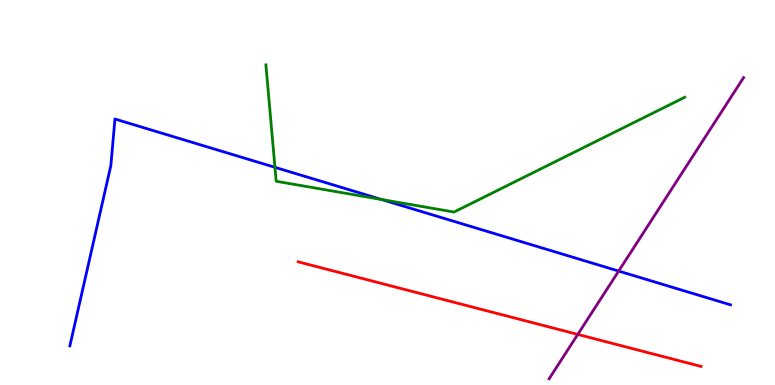[{'lines': ['blue', 'red'], 'intersections': []}, {'lines': ['green', 'red'], 'intersections': []}, {'lines': ['purple', 'red'], 'intersections': [{'x': 7.46, 'y': 1.31}]}, {'lines': ['blue', 'green'], 'intersections': [{'x': 3.55, 'y': 5.65}, {'x': 4.92, 'y': 4.82}]}, {'lines': ['blue', 'purple'], 'intersections': [{'x': 7.98, 'y': 2.96}]}, {'lines': ['green', 'purple'], 'intersections': []}]